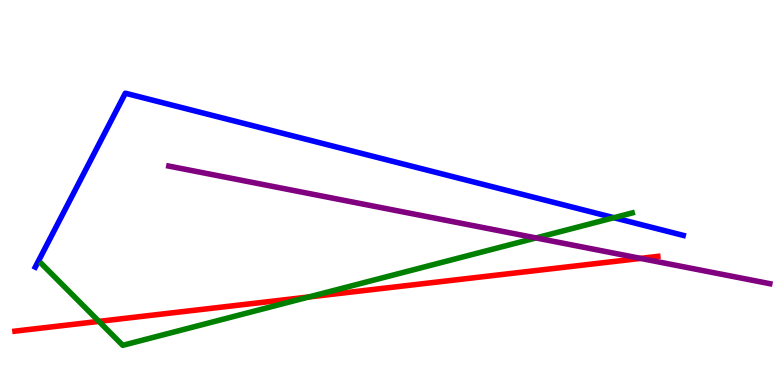[{'lines': ['blue', 'red'], 'intersections': []}, {'lines': ['green', 'red'], 'intersections': [{'x': 1.28, 'y': 1.65}, {'x': 3.98, 'y': 2.29}]}, {'lines': ['purple', 'red'], 'intersections': [{'x': 8.27, 'y': 3.29}]}, {'lines': ['blue', 'green'], 'intersections': [{'x': 7.92, 'y': 4.35}]}, {'lines': ['blue', 'purple'], 'intersections': []}, {'lines': ['green', 'purple'], 'intersections': [{'x': 6.92, 'y': 3.82}]}]